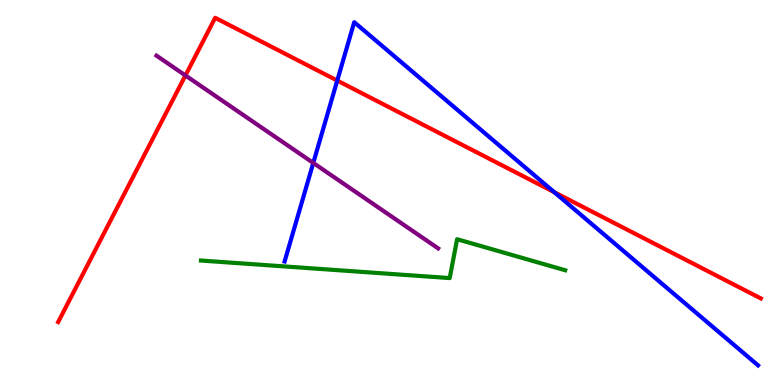[{'lines': ['blue', 'red'], 'intersections': [{'x': 4.35, 'y': 7.91}, {'x': 7.15, 'y': 5.01}]}, {'lines': ['green', 'red'], 'intersections': []}, {'lines': ['purple', 'red'], 'intersections': [{'x': 2.39, 'y': 8.04}]}, {'lines': ['blue', 'green'], 'intersections': []}, {'lines': ['blue', 'purple'], 'intersections': [{'x': 4.04, 'y': 5.77}]}, {'lines': ['green', 'purple'], 'intersections': []}]